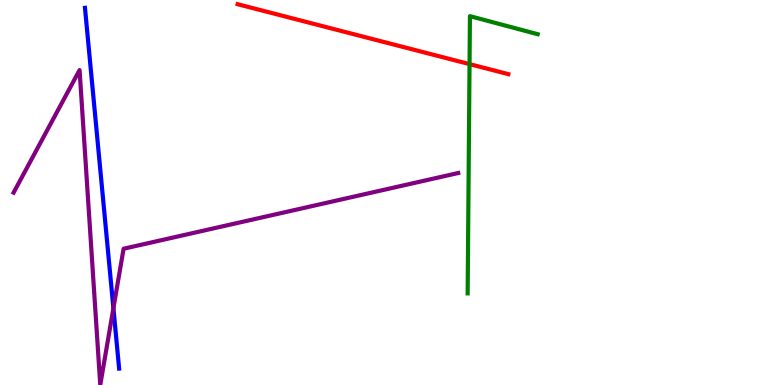[{'lines': ['blue', 'red'], 'intersections': []}, {'lines': ['green', 'red'], 'intersections': [{'x': 6.06, 'y': 8.33}]}, {'lines': ['purple', 'red'], 'intersections': []}, {'lines': ['blue', 'green'], 'intersections': []}, {'lines': ['blue', 'purple'], 'intersections': [{'x': 1.46, 'y': 2.0}]}, {'lines': ['green', 'purple'], 'intersections': []}]